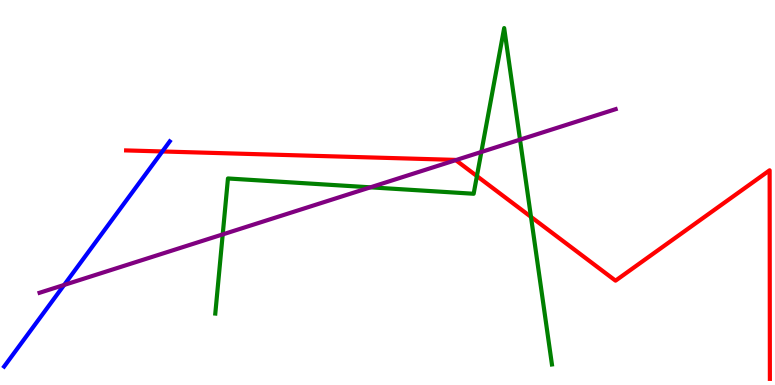[{'lines': ['blue', 'red'], 'intersections': [{'x': 2.09, 'y': 6.07}]}, {'lines': ['green', 'red'], 'intersections': [{'x': 6.15, 'y': 5.43}, {'x': 6.85, 'y': 4.37}]}, {'lines': ['purple', 'red'], 'intersections': [{'x': 5.88, 'y': 5.84}]}, {'lines': ['blue', 'green'], 'intersections': []}, {'lines': ['blue', 'purple'], 'intersections': [{'x': 0.828, 'y': 2.6}]}, {'lines': ['green', 'purple'], 'intersections': [{'x': 2.87, 'y': 3.91}, {'x': 4.78, 'y': 5.13}, {'x': 6.21, 'y': 6.05}, {'x': 6.71, 'y': 6.37}]}]